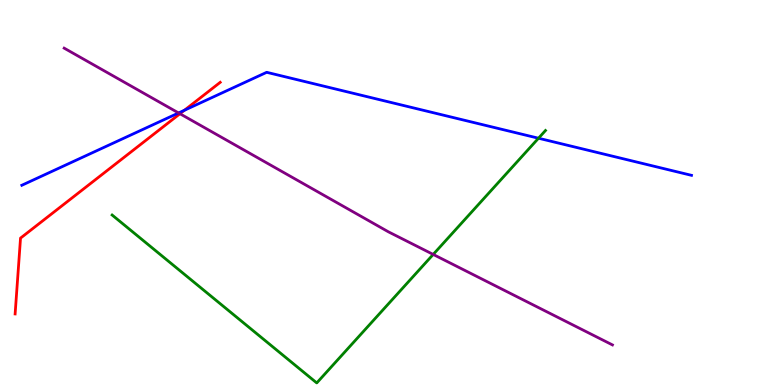[{'lines': ['blue', 'red'], 'intersections': [{'x': 2.38, 'y': 7.14}]}, {'lines': ['green', 'red'], 'intersections': []}, {'lines': ['purple', 'red'], 'intersections': [{'x': 2.32, 'y': 7.05}]}, {'lines': ['blue', 'green'], 'intersections': [{'x': 6.95, 'y': 6.41}]}, {'lines': ['blue', 'purple'], 'intersections': [{'x': 2.3, 'y': 7.07}]}, {'lines': ['green', 'purple'], 'intersections': [{'x': 5.59, 'y': 3.39}]}]